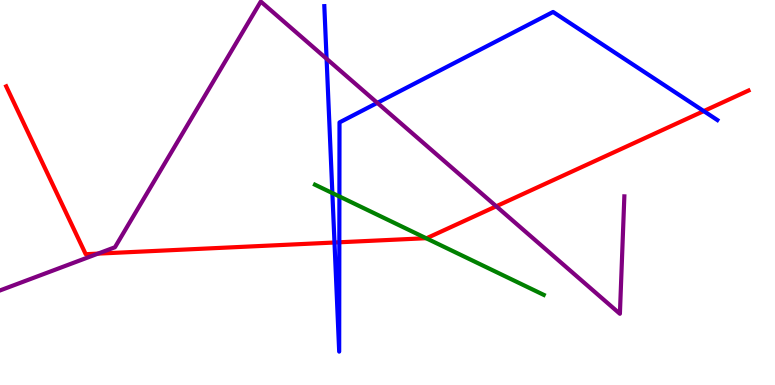[{'lines': ['blue', 'red'], 'intersections': [{'x': 4.32, 'y': 3.7}, {'x': 4.38, 'y': 3.71}, {'x': 9.08, 'y': 7.11}]}, {'lines': ['green', 'red'], 'intersections': [{'x': 5.5, 'y': 3.81}]}, {'lines': ['purple', 'red'], 'intersections': [{'x': 1.26, 'y': 3.41}, {'x': 6.4, 'y': 4.64}]}, {'lines': ['blue', 'green'], 'intersections': [{'x': 4.29, 'y': 4.99}, {'x': 4.38, 'y': 4.9}]}, {'lines': ['blue', 'purple'], 'intersections': [{'x': 4.21, 'y': 8.47}, {'x': 4.87, 'y': 7.33}]}, {'lines': ['green', 'purple'], 'intersections': []}]